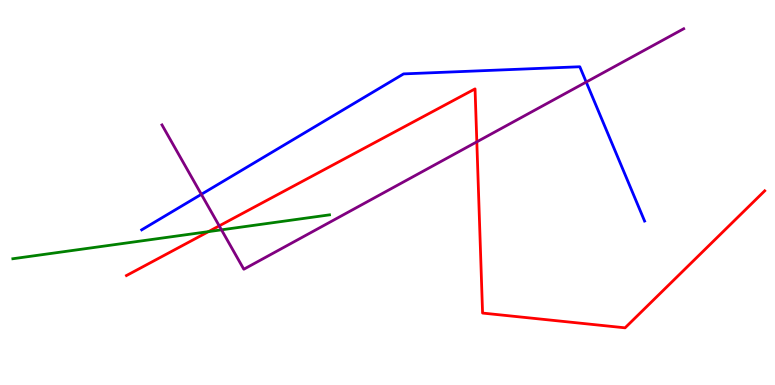[{'lines': ['blue', 'red'], 'intersections': []}, {'lines': ['green', 'red'], 'intersections': [{'x': 2.69, 'y': 3.98}]}, {'lines': ['purple', 'red'], 'intersections': [{'x': 2.83, 'y': 4.13}, {'x': 6.15, 'y': 6.32}]}, {'lines': ['blue', 'green'], 'intersections': []}, {'lines': ['blue', 'purple'], 'intersections': [{'x': 2.6, 'y': 4.95}, {'x': 7.56, 'y': 7.87}]}, {'lines': ['green', 'purple'], 'intersections': [{'x': 2.86, 'y': 4.03}]}]